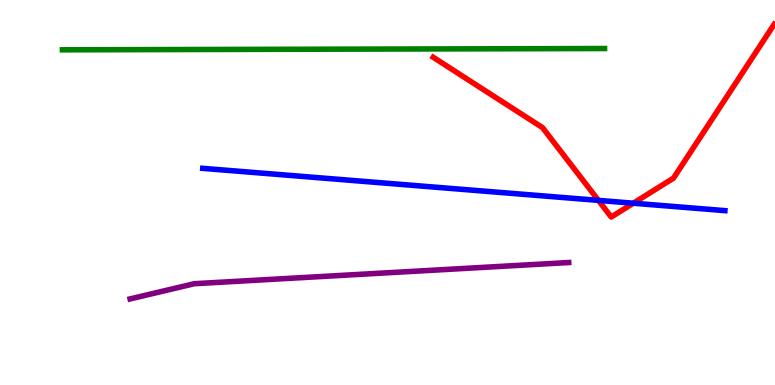[{'lines': ['blue', 'red'], 'intersections': [{'x': 7.72, 'y': 4.8}, {'x': 8.17, 'y': 4.72}]}, {'lines': ['green', 'red'], 'intersections': []}, {'lines': ['purple', 'red'], 'intersections': []}, {'lines': ['blue', 'green'], 'intersections': []}, {'lines': ['blue', 'purple'], 'intersections': []}, {'lines': ['green', 'purple'], 'intersections': []}]